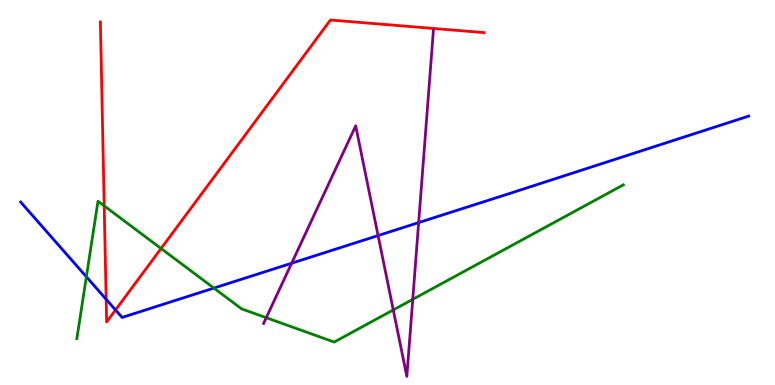[{'lines': ['blue', 'red'], 'intersections': [{'x': 1.37, 'y': 2.23}, {'x': 1.49, 'y': 1.95}]}, {'lines': ['green', 'red'], 'intersections': [{'x': 1.34, 'y': 4.65}, {'x': 2.08, 'y': 3.55}]}, {'lines': ['purple', 'red'], 'intersections': []}, {'lines': ['blue', 'green'], 'intersections': [{'x': 1.11, 'y': 2.81}, {'x': 2.76, 'y': 2.52}]}, {'lines': ['blue', 'purple'], 'intersections': [{'x': 3.76, 'y': 3.16}, {'x': 4.88, 'y': 3.88}, {'x': 5.4, 'y': 4.22}]}, {'lines': ['green', 'purple'], 'intersections': [{'x': 3.44, 'y': 1.75}, {'x': 5.07, 'y': 1.95}, {'x': 5.33, 'y': 2.22}]}]